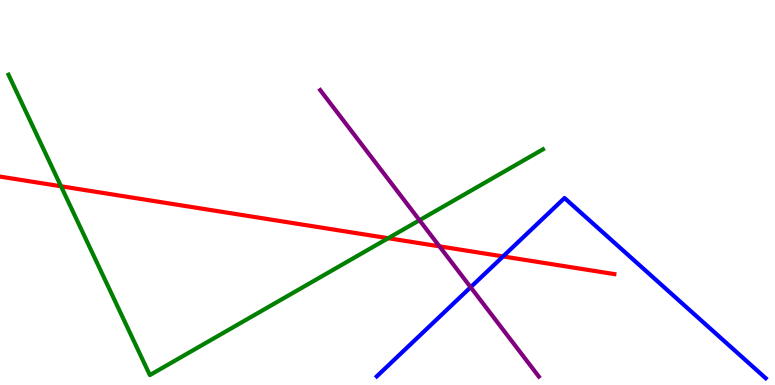[{'lines': ['blue', 'red'], 'intersections': [{'x': 6.49, 'y': 3.34}]}, {'lines': ['green', 'red'], 'intersections': [{'x': 0.787, 'y': 5.16}, {'x': 5.01, 'y': 3.81}]}, {'lines': ['purple', 'red'], 'intersections': [{'x': 5.67, 'y': 3.6}]}, {'lines': ['blue', 'green'], 'intersections': []}, {'lines': ['blue', 'purple'], 'intersections': [{'x': 6.07, 'y': 2.54}]}, {'lines': ['green', 'purple'], 'intersections': [{'x': 5.41, 'y': 4.28}]}]